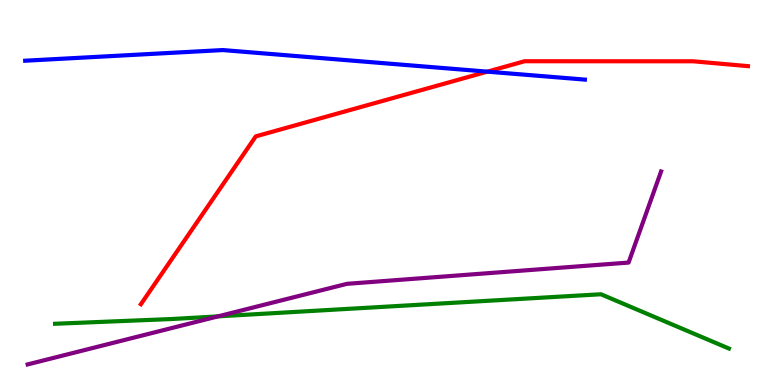[{'lines': ['blue', 'red'], 'intersections': [{'x': 6.29, 'y': 8.14}]}, {'lines': ['green', 'red'], 'intersections': []}, {'lines': ['purple', 'red'], 'intersections': []}, {'lines': ['blue', 'green'], 'intersections': []}, {'lines': ['blue', 'purple'], 'intersections': []}, {'lines': ['green', 'purple'], 'intersections': [{'x': 2.81, 'y': 1.78}]}]